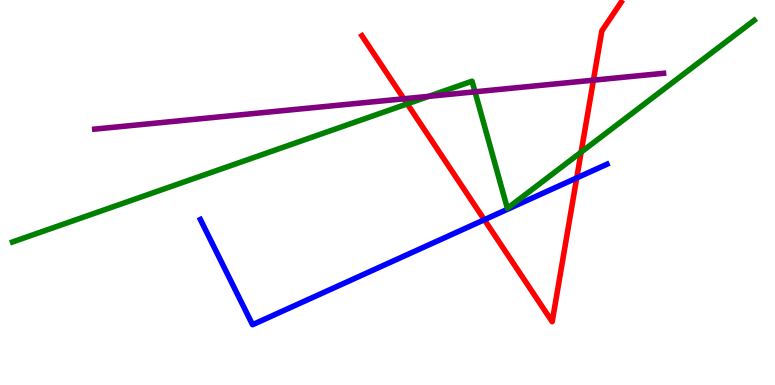[{'lines': ['blue', 'red'], 'intersections': [{'x': 6.25, 'y': 4.29}, {'x': 7.44, 'y': 5.38}]}, {'lines': ['green', 'red'], 'intersections': [{'x': 5.25, 'y': 7.3}, {'x': 7.5, 'y': 6.05}]}, {'lines': ['purple', 'red'], 'intersections': [{'x': 5.21, 'y': 7.43}, {'x': 7.66, 'y': 7.92}]}, {'lines': ['blue', 'green'], 'intersections': []}, {'lines': ['blue', 'purple'], 'intersections': []}, {'lines': ['green', 'purple'], 'intersections': [{'x': 5.53, 'y': 7.5}, {'x': 6.13, 'y': 7.62}]}]